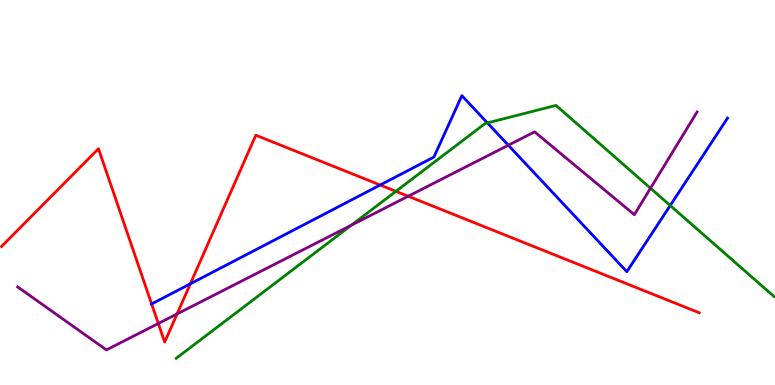[{'lines': ['blue', 'red'], 'intersections': [{'x': 1.96, 'y': 2.1}, {'x': 2.46, 'y': 2.63}, {'x': 4.91, 'y': 5.19}]}, {'lines': ['green', 'red'], 'intersections': [{'x': 5.11, 'y': 5.03}]}, {'lines': ['purple', 'red'], 'intersections': [{'x': 2.04, 'y': 1.6}, {'x': 2.29, 'y': 1.85}, {'x': 5.27, 'y': 4.9}]}, {'lines': ['blue', 'green'], 'intersections': [{'x': 6.29, 'y': 6.81}, {'x': 8.65, 'y': 4.66}]}, {'lines': ['blue', 'purple'], 'intersections': [{'x': 6.56, 'y': 6.23}]}, {'lines': ['green', 'purple'], 'intersections': [{'x': 4.53, 'y': 4.15}, {'x': 8.39, 'y': 5.11}]}]